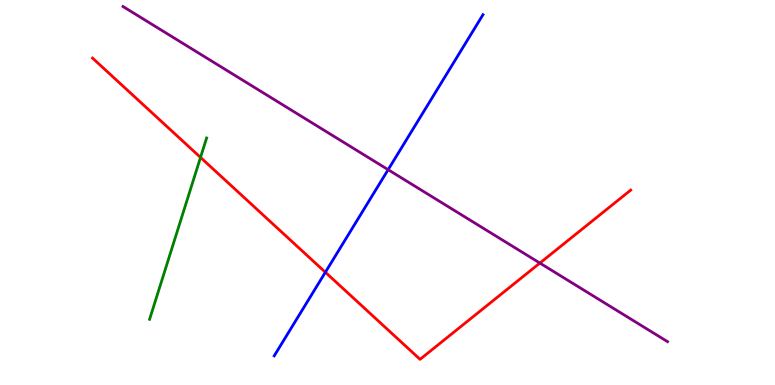[{'lines': ['blue', 'red'], 'intersections': [{'x': 4.2, 'y': 2.93}]}, {'lines': ['green', 'red'], 'intersections': [{'x': 2.59, 'y': 5.91}]}, {'lines': ['purple', 'red'], 'intersections': [{'x': 6.97, 'y': 3.17}]}, {'lines': ['blue', 'green'], 'intersections': []}, {'lines': ['blue', 'purple'], 'intersections': [{'x': 5.01, 'y': 5.59}]}, {'lines': ['green', 'purple'], 'intersections': []}]